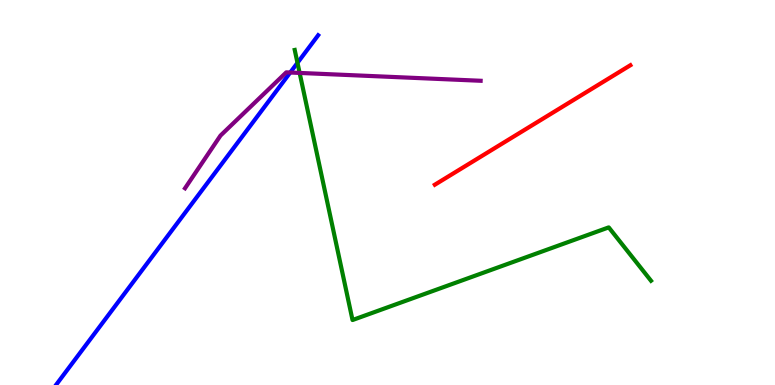[{'lines': ['blue', 'red'], 'intersections': []}, {'lines': ['green', 'red'], 'intersections': []}, {'lines': ['purple', 'red'], 'intersections': []}, {'lines': ['blue', 'green'], 'intersections': [{'x': 3.84, 'y': 8.37}]}, {'lines': ['blue', 'purple'], 'intersections': [{'x': 3.74, 'y': 8.12}]}, {'lines': ['green', 'purple'], 'intersections': [{'x': 3.87, 'y': 8.11}]}]